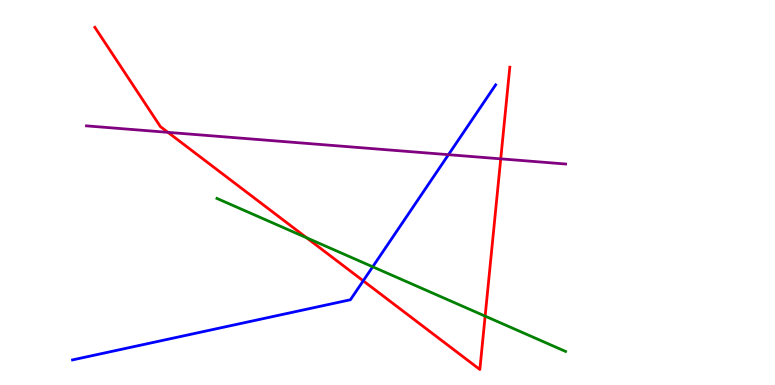[{'lines': ['blue', 'red'], 'intersections': [{'x': 4.69, 'y': 2.71}]}, {'lines': ['green', 'red'], 'intersections': [{'x': 3.96, 'y': 3.82}, {'x': 6.26, 'y': 1.79}]}, {'lines': ['purple', 'red'], 'intersections': [{'x': 2.17, 'y': 6.56}, {'x': 6.46, 'y': 5.87}]}, {'lines': ['blue', 'green'], 'intersections': [{'x': 4.81, 'y': 3.07}]}, {'lines': ['blue', 'purple'], 'intersections': [{'x': 5.79, 'y': 5.98}]}, {'lines': ['green', 'purple'], 'intersections': []}]